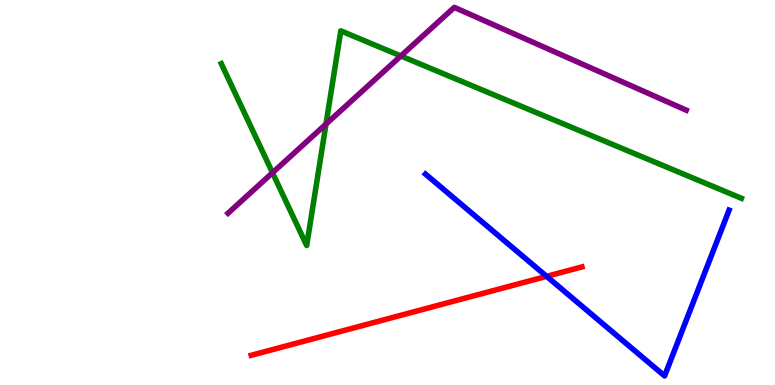[{'lines': ['blue', 'red'], 'intersections': [{'x': 7.05, 'y': 2.82}]}, {'lines': ['green', 'red'], 'intersections': []}, {'lines': ['purple', 'red'], 'intersections': []}, {'lines': ['blue', 'green'], 'intersections': []}, {'lines': ['blue', 'purple'], 'intersections': []}, {'lines': ['green', 'purple'], 'intersections': [{'x': 3.52, 'y': 5.51}, {'x': 4.21, 'y': 6.78}, {'x': 5.17, 'y': 8.55}]}]